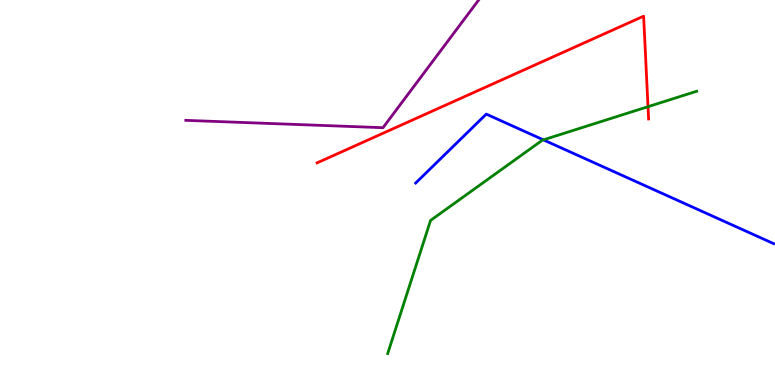[{'lines': ['blue', 'red'], 'intersections': []}, {'lines': ['green', 'red'], 'intersections': [{'x': 8.36, 'y': 7.23}]}, {'lines': ['purple', 'red'], 'intersections': []}, {'lines': ['blue', 'green'], 'intersections': [{'x': 7.01, 'y': 6.37}]}, {'lines': ['blue', 'purple'], 'intersections': []}, {'lines': ['green', 'purple'], 'intersections': []}]